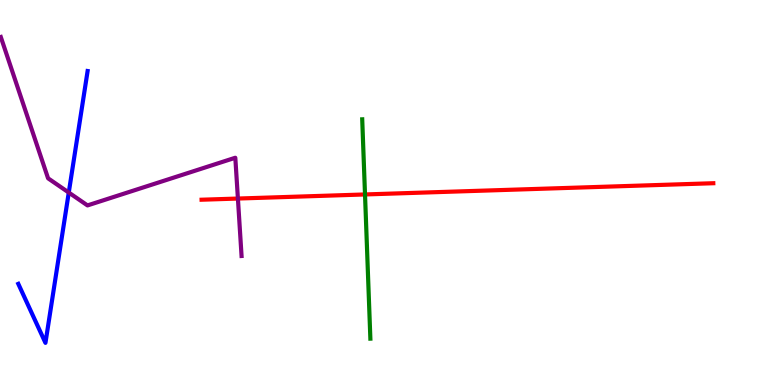[{'lines': ['blue', 'red'], 'intersections': []}, {'lines': ['green', 'red'], 'intersections': [{'x': 4.71, 'y': 4.95}]}, {'lines': ['purple', 'red'], 'intersections': [{'x': 3.07, 'y': 4.84}]}, {'lines': ['blue', 'green'], 'intersections': []}, {'lines': ['blue', 'purple'], 'intersections': [{'x': 0.887, 'y': 5.0}]}, {'lines': ['green', 'purple'], 'intersections': []}]